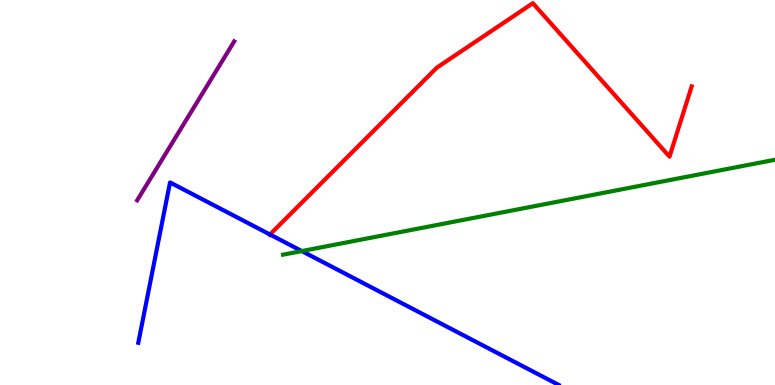[{'lines': ['blue', 'red'], 'intersections': [{'x': 3.48, 'y': 3.91}]}, {'lines': ['green', 'red'], 'intersections': []}, {'lines': ['purple', 'red'], 'intersections': []}, {'lines': ['blue', 'green'], 'intersections': [{'x': 3.89, 'y': 3.48}]}, {'lines': ['blue', 'purple'], 'intersections': []}, {'lines': ['green', 'purple'], 'intersections': []}]